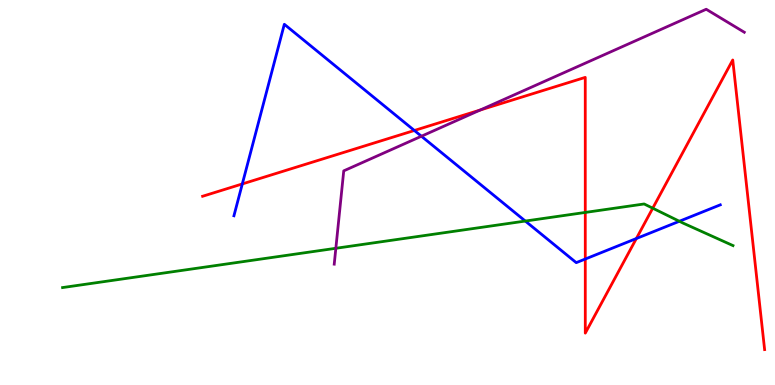[{'lines': ['blue', 'red'], 'intersections': [{'x': 3.13, 'y': 5.22}, {'x': 5.35, 'y': 6.61}, {'x': 7.55, 'y': 3.27}, {'x': 8.21, 'y': 3.8}]}, {'lines': ['green', 'red'], 'intersections': [{'x': 7.55, 'y': 4.48}, {'x': 8.42, 'y': 4.59}]}, {'lines': ['purple', 'red'], 'intersections': [{'x': 6.2, 'y': 7.14}]}, {'lines': ['blue', 'green'], 'intersections': [{'x': 6.78, 'y': 4.26}, {'x': 8.77, 'y': 4.25}]}, {'lines': ['blue', 'purple'], 'intersections': [{'x': 5.44, 'y': 6.46}]}, {'lines': ['green', 'purple'], 'intersections': [{'x': 4.33, 'y': 3.55}]}]